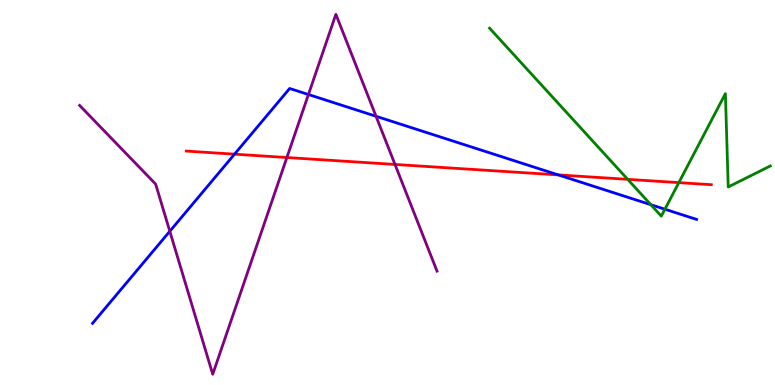[{'lines': ['blue', 'red'], 'intersections': [{'x': 3.03, 'y': 6.0}, {'x': 7.2, 'y': 5.46}]}, {'lines': ['green', 'red'], 'intersections': [{'x': 8.1, 'y': 5.34}, {'x': 8.76, 'y': 5.26}]}, {'lines': ['purple', 'red'], 'intersections': [{'x': 3.7, 'y': 5.91}, {'x': 5.1, 'y': 5.73}]}, {'lines': ['blue', 'green'], 'intersections': [{'x': 8.4, 'y': 4.68}, {'x': 8.58, 'y': 4.57}]}, {'lines': ['blue', 'purple'], 'intersections': [{'x': 2.19, 'y': 3.99}, {'x': 3.98, 'y': 7.54}, {'x': 4.85, 'y': 6.98}]}, {'lines': ['green', 'purple'], 'intersections': []}]